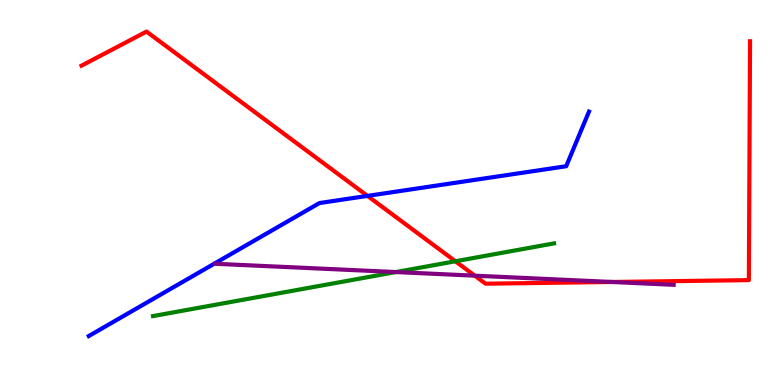[{'lines': ['blue', 'red'], 'intersections': [{'x': 4.74, 'y': 4.91}]}, {'lines': ['green', 'red'], 'intersections': [{'x': 5.88, 'y': 3.21}]}, {'lines': ['purple', 'red'], 'intersections': [{'x': 6.13, 'y': 2.84}, {'x': 7.9, 'y': 2.68}]}, {'lines': ['blue', 'green'], 'intersections': []}, {'lines': ['blue', 'purple'], 'intersections': []}, {'lines': ['green', 'purple'], 'intersections': [{'x': 5.11, 'y': 2.93}]}]